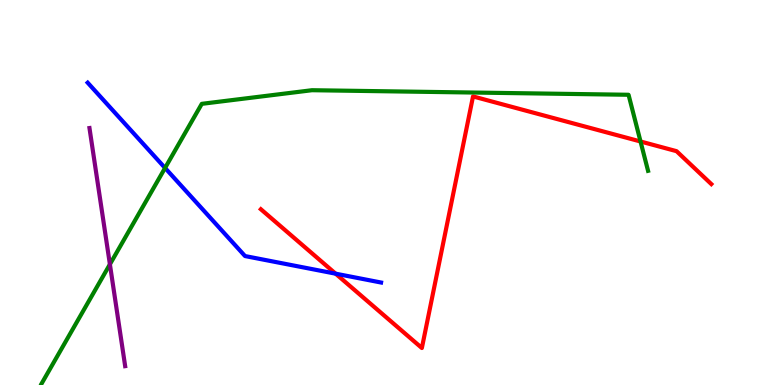[{'lines': ['blue', 'red'], 'intersections': [{'x': 4.33, 'y': 2.89}]}, {'lines': ['green', 'red'], 'intersections': [{'x': 8.26, 'y': 6.32}]}, {'lines': ['purple', 'red'], 'intersections': []}, {'lines': ['blue', 'green'], 'intersections': [{'x': 2.13, 'y': 5.64}]}, {'lines': ['blue', 'purple'], 'intersections': []}, {'lines': ['green', 'purple'], 'intersections': [{'x': 1.42, 'y': 3.13}]}]